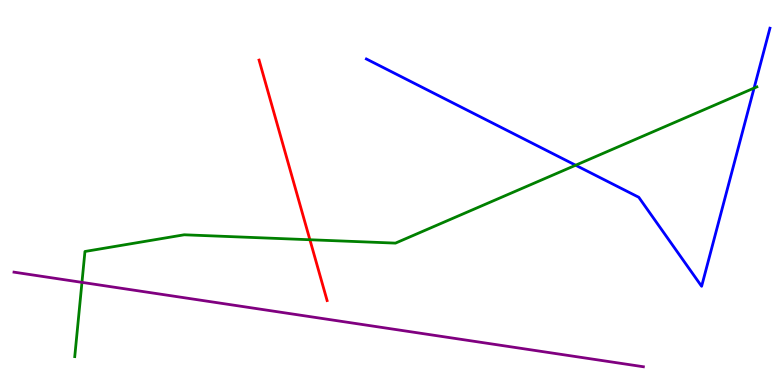[{'lines': ['blue', 'red'], 'intersections': []}, {'lines': ['green', 'red'], 'intersections': [{'x': 4.0, 'y': 3.77}]}, {'lines': ['purple', 'red'], 'intersections': []}, {'lines': ['blue', 'green'], 'intersections': [{'x': 7.43, 'y': 5.71}, {'x': 9.73, 'y': 7.71}]}, {'lines': ['blue', 'purple'], 'intersections': []}, {'lines': ['green', 'purple'], 'intersections': [{'x': 1.06, 'y': 2.67}]}]